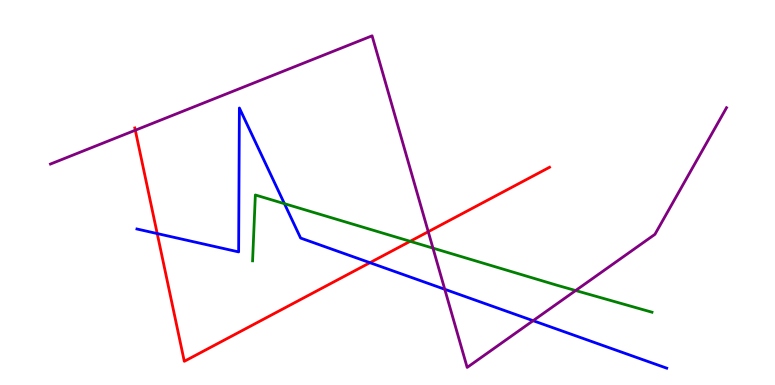[{'lines': ['blue', 'red'], 'intersections': [{'x': 2.03, 'y': 3.93}, {'x': 4.77, 'y': 3.18}]}, {'lines': ['green', 'red'], 'intersections': [{'x': 5.29, 'y': 3.73}]}, {'lines': ['purple', 'red'], 'intersections': [{'x': 1.75, 'y': 6.62}, {'x': 5.53, 'y': 3.98}]}, {'lines': ['blue', 'green'], 'intersections': [{'x': 3.67, 'y': 4.71}]}, {'lines': ['blue', 'purple'], 'intersections': [{'x': 5.74, 'y': 2.49}, {'x': 6.88, 'y': 1.67}]}, {'lines': ['green', 'purple'], 'intersections': [{'x': 5.59, 'y': 3.56}, {'x': 7.43, 'y': 2.45}]}]